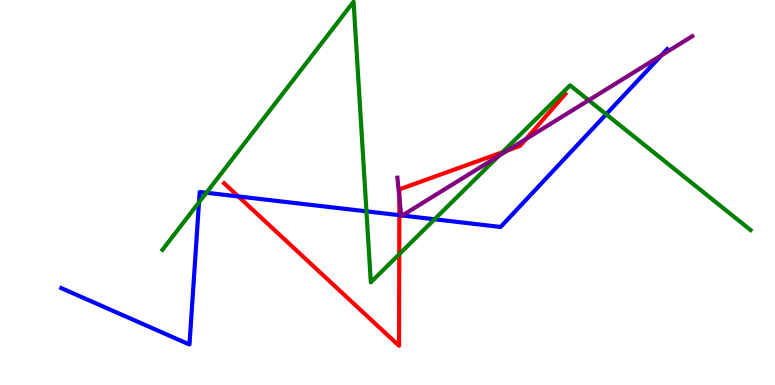[{'lines': ['blue', 'red'], 'intersections': [{'x': 3.08, 'y': 4.9}, {'x': 5.15, 'y': 4.41}]}, {'lines': ['green', 'red'], 'intersections': [{'x': 5.15, 'y': 3.4}, {'x': 6.48, 'y': 6.05}]}, {'lines': ['purple', 'red'], 'intersections': [{'x': 5.15, 'y': 4.88}, {'x': 6.55, 'y': 6.09}, {'x': 6.79, 'y': 6.39}]}, {'lines': ['blue', 'green'], 'intersections': [{'x': 2.57, 'y': 4.74}, {'x': 2.66, 'y': 4.99}, {'x': 4.73, 'y': 4.51}, {'x': 5.61, 'y': 4.3}, {'x': 7.82, 'y': 7.03}]}, {'lines': ['blue', 'purple'], 'intersections': [{'x': 5.18, 'y': 4.41}, {'x': 5.19, 'y': 4.4}, {'x': 8.54, 'y': 8.57}]}, {'lines': ['green', 'purple'], 'intersections': [{'x': 6.44, 'y': 5.95}, {'x': 7.6, 'y': 7.4}]}]